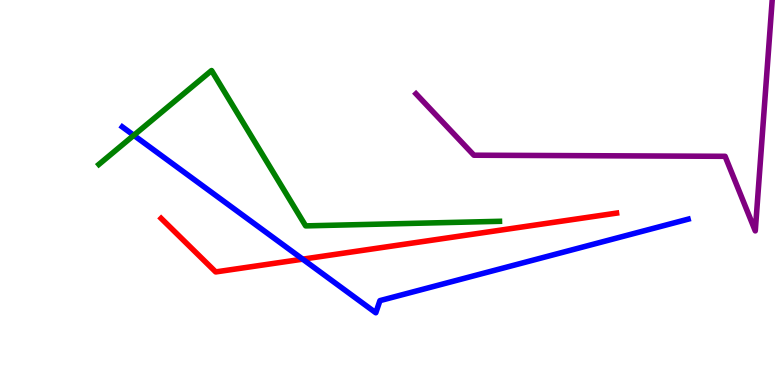[{'lines': ['blue', 'red'], 'intersections': [{'x': 3.91, 'y': 3.27}]}, {'lines': ['green', 'red'], 'intersections': []}, {'lines': ['purple', 'red'], 'intersections': []}, {'lines': ['blue', 'green'], 'intersections': [{'x': 1.73, 'y': 6.49}]}, {'lines': ['blue', 'purple'], 'intersections': []}, {'lines': ['green', 'purple'], 'intersections': []}]